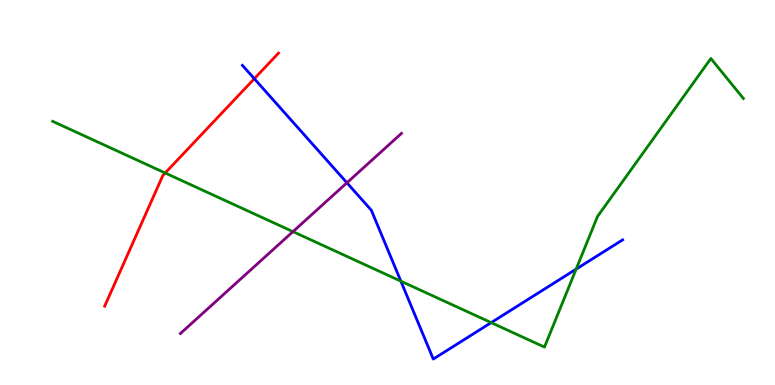[{'lines': ['blue', 'red'], 'intersections': [{'x': 3.28, 'y': 7.96}]}, {'lines': ['green', 'red'], 'intersections': [{'x': 2.13, 'y': 5.51}]}, {'lines': ['purple', 'red'], 'intersections': []}, {'lines': ['blue', 'green'], 'intersections': [{'x': 5.17, 'y': 2.7}, {'x': 6.34, 'y': 1.62}, {'x': 7.43, 'y': 3.01}]}, {'lines': ['blue', 'purple'], 'intersections': [{'x': 4.48, 'y': 5.25}]}, {'lines': ['green', 'purple'], 'intersections': [{'x': 3.78, 'y': 3.98}]}]